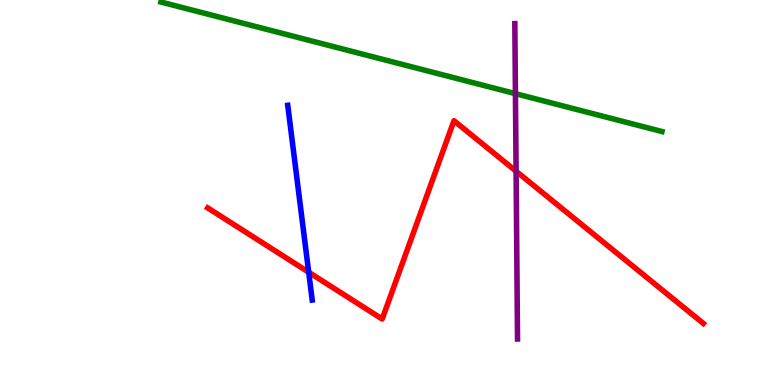[{'lines': ['blue', 'red'], 'intersections': [{'x': 3.98, 'y': 2.93}]}, {'lines': ['green', 'red'], 'intersections': []}, {'lines': ['purple', 'red'], 'intersections': [{'x': 6.66, 'y': 5.55}]}, {'lines': ['blue', 'green'], 'intersections': []}, {'lines': ['blue', 'purple'], 'intersections': []}, {'lines': ['green', 'purple'], 'intersections': [{'x': 6.65, 'y': 7.57}]}]